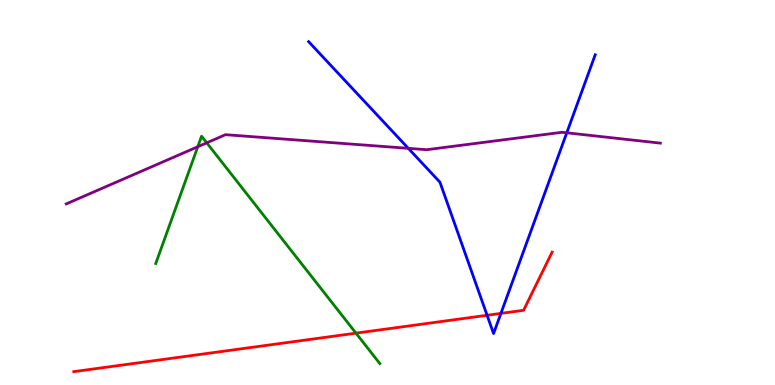[{'lines': ['blue', 'red'], 'intersections': [{'x': 6.28, 'y': 1.81}, {'x': 6.46, 'y': 1.86}]}, {'lines': ['green', 'red'], 'intersections': [{'x': 4.59, 'y': 1.35}]}, {'lines': ['purple', 'red'], 'intersections': []}, {'lines': ['blue', 'green'], 'intersections': []}, {'lines': ['blue', 'purple'], 'intersections': [{'x': 5.27, 'y': 6.15}, {'x': 7.31, 'y': 6.55}]}, {'lines': ['green', 'purple'], 'intersections': [{'x': 2.55, 'y': 6.19}, {'x': 2.67, 'y': 6.29}]}]